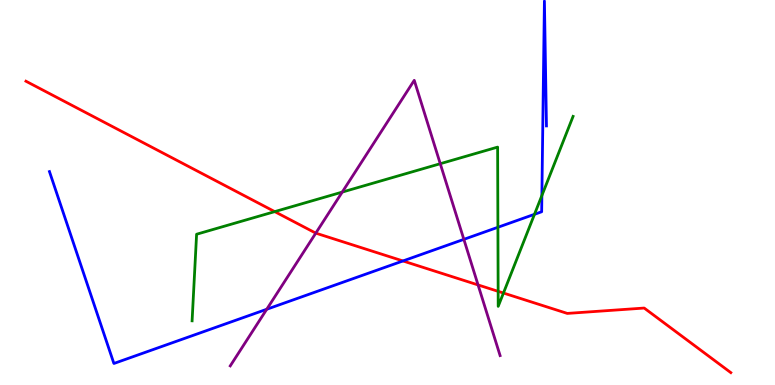[{'lines': ['blue', 'red'], 'intersections': [{'x': 5.2, 'y': 3.22}]}, {'lines': ['green', 'red'], 'intersections': [{'x': 3.54, 'y': 4.5}, {'x': 6.43, 'y': 2.43}, {'x': 6.5, 'y': 2.39}]}, {'lines': ['purple', 'red'], 'intersections': [{'x': 4.07, 'y': 3.94}, {'x': 6.17, 'y': 2.6}]}, {'lines': ['blue', 'green'], 'intersections': [{'x': 6.42, 'y': 4.1}, {'x': 6.9, 'y': 4.43}, {'x': 6.99, 'y': 4.92}]}, {'lines': ['blue', 'purple'], 'intersections': [{'x': 3.44, 'y': 1.97}, {'x': 5.99, 'y': 3.78}]}, {'lines': ['green', 'purple'], 'intersections': [{'x': 4.42, 'y': 5.01}, {'x': 5.68, 'y': 5.75}]}]